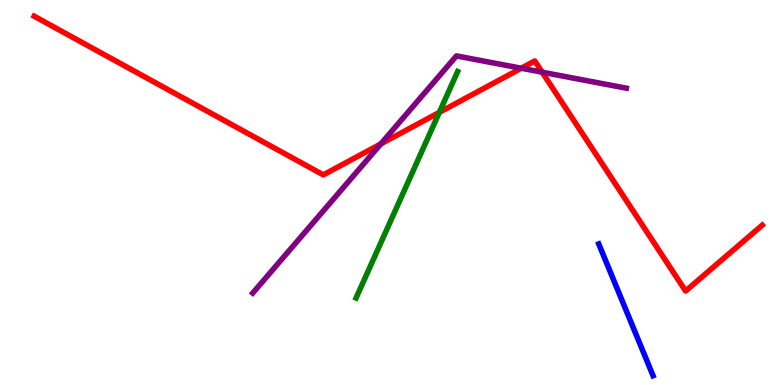[{'lines': ['blue', 'red'], 'intersections': []}, {'lines': ['green', 'red'], 'intersections': [{'x': 5.67, 'y': 7.08}]}, {'lines': ['purple', 'red'], 'intersections': [{'x': 4.91, 'y': 6.26}, {'x': 6.73, 'y': 8.23}, {'x': 7.0, 'y': 8.12}]}, {'lines': ['blue', 'green'], 'intersections': []}, {'lines': ['blue', 'purple'], 'intersections': []}, {'lines': ['green', 'purple'], 'intersections': []}]